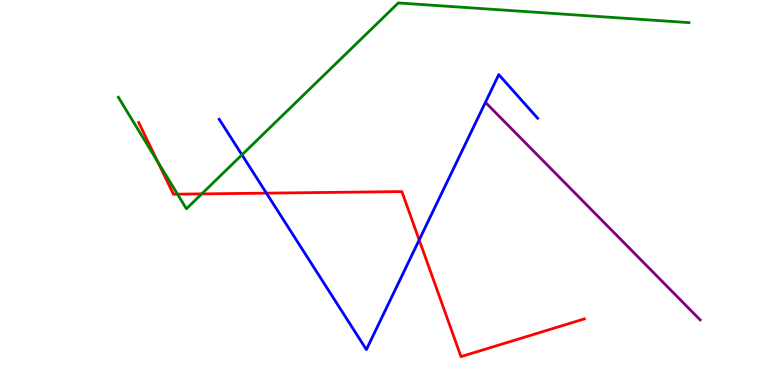[{'lines': ['blue', 'red'], 'intersections': [{'x': 3.44, 'y': 4.98}, {'x': 5.41, 'y': 3.77}]}, {'lines': ['green', 'red'], 'intersections': [{'x': 2.04, 'y': 5.8}, {'x': 2.29, 'y': 4.96}, {'x': 2.6, 'y': 4.96}]}, {'lines': ['purple', 'red'], 'intersections': []}, {'lines': ['blue', 'green'], 'intersections': [{'x': 3.12, 'y': 5.98}]}, {'lines': ['blue', 'purple'], 'intersections': []}, {'lines': ['green', 'purple'], 'intersections': []}]